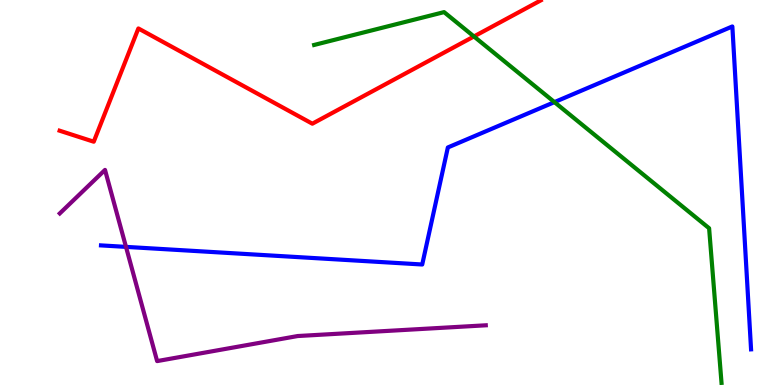[{'lines': ['blue', 'red'], 'intersections': []}, {'lines': ['green', 'red'], 'intersections': [{'x': 6.12, 'y': 9.05}]}, {'lines': ['purple', 'red'], 'intersections': []}, {'lines': ['blue', 'green'], 'intersections': [{'x': 7.15, 'y': 7.35}]}, {'lines': ['blue', 'purple'], 'intersections': [{'x': 1.63, 'y': 3.59}]}, {'lines': ['green', 'purple'], 'intersections': []}]